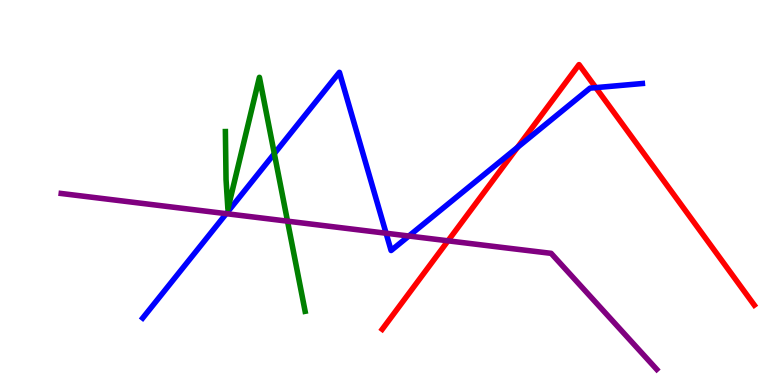[{'lines': ['blue', 'red'], 'intersections': [{'x': 6.68, 'y': 6.17}, {'x': 7.69, 'y': 7.72}]}, {'lines': ['green', 'red'], 'intersections': []}, {'lines': ['purple', 'red'], 'intersections': [{'x': 5.78, 'y': 3.75}]}, {'lines': ['blue', 'green'], 'intersections': [{'x': 3.54, 'y': 6.01}]}, {'lines': ['blue', 'purple'], 'intersections': [{'x': 2.92, 'y': 4.45}, {'x': 4.98, 'y': 3.94}, {'x': 5.28, 'y': 3.87}]}, {'lines': ['green', 'purple'], 'intersections': [{'x': 3.71, 'y': 4.26}]}]